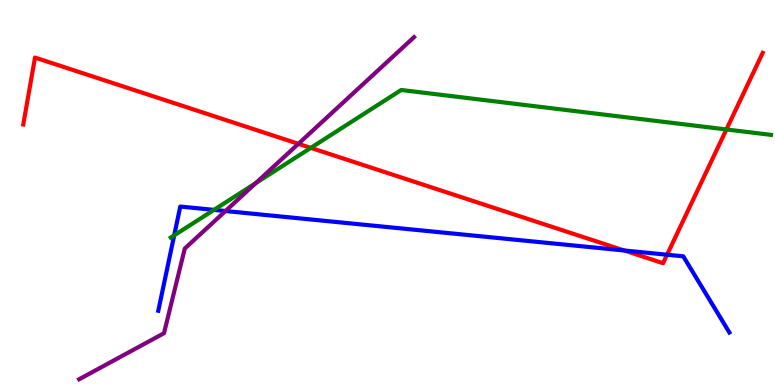[{'lines': ['blue', 'red'], 'intersections': [{'x': 8.06, 'y': 3.49}, {'x': 8.61, 'y': 3.38}]}, {'lines': ['green', 'red'], 'intersections': [{'x': 4.01, 'y': 6.16}, {'x': 9.37, 'y': 6.64}]}, {'lines': ['purple', 'red'], 'intersections': [{'x': 3.85, 'y': 6.27}]}, {'lines': ['blue', 'green'], 'intersections': [{'x': 2.25, 'y': 3.89}, {'x': 2.76, 'y': 4.55}]}, {'lines': ['blue', 'purple'], 'intersections': [{'x': 2.91, 'y': 4.52}]}, {'lines': ['green', 'purple'], 'intersections': [{'x': 3.3, 'y': 5.24}]}]